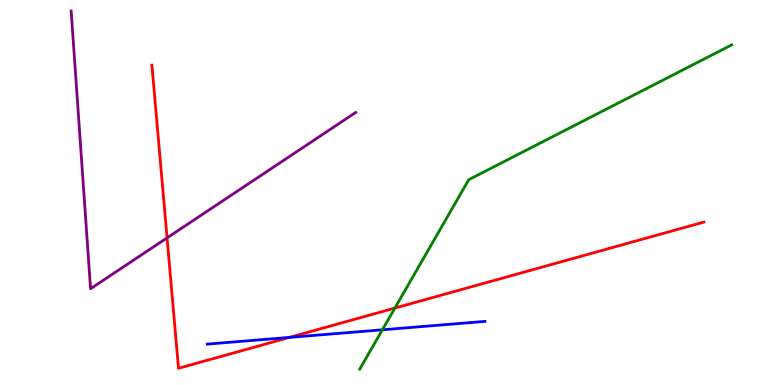[{'lines': ['blue', 'red'], 'intersections': [{'x': 3.74, 'y': 1.24}]}, {'lines': ['green', 'red'], 'intersections': [{'x': 5.1, 'y': 2.0}]}, {'lines': ['purple', 'red'], 'intersections': [{'x': 2.16, 'y': 3.82}]}, {'lines': ['blue', 'green'], 'intersections': [{'x': 4.93, 'y': 1.43}]}, {'lines': ['blue', 'purple'], 'intersections': []}, {'lines': ['green', 'purple'], 'intersections': []}]